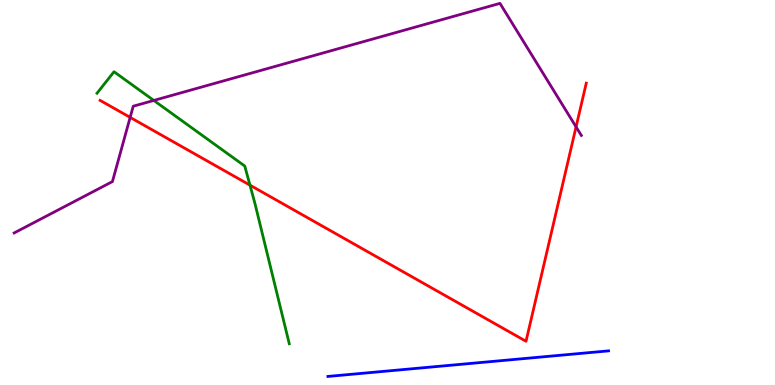[{'lines': ['blue', 'red'], 'intersections': []}, {'lines': ['green', 'red'], 'intersections': [{'x': 3.23, 'y': 5.19}]}, {'lines': ['purple', 'red'], 'intersections': [{'x': 1.68, 'y': 6.95}, {'x': 7.43, 'y': 6.7}]}, {'lines': ['blue', 'green'], 'intersections': []}, {'lines': ['blue', 'purple'], 'intersections': []}, {'lines': ['green', 'purple'], 'intersections': [{'x': 1.98, 'y': 7.39}]}]